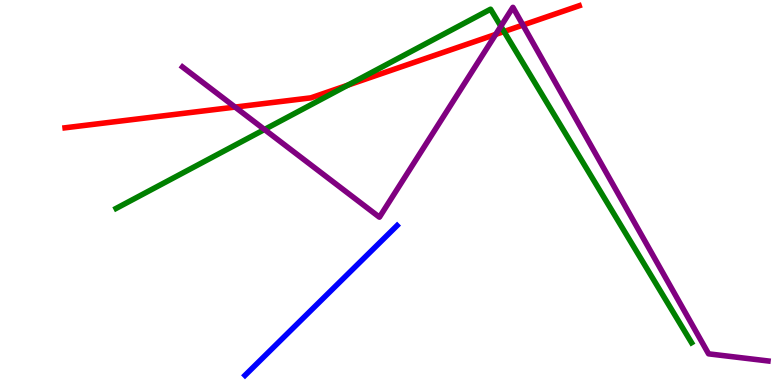[{'lines': ['blue', 'red'], 'intersections': []}, {'lines': ['green', 'red'], 'intersections': [{'x': 4.49, 'y': 7.79}, {'x': 6.5, 'y': 9.18}]}, {'lines': ['purple', 'red'], 'intersections': [{'x': 3.03, 'y': 7.22}, {'x': 6.4, 'y': 9.11}, {'x': 6.75, 'y': 9.35}]}, {'lines': ['blue', 'green'], 'intersections': []}, {'lines': ['blue', 'purple'], 'intersections': []}, {'lines': ['green', 'purple'], 'intersections': [{'x': 3.41, 'y': 6.64}, {'x': 6.46, 'y': 9.32}]}]